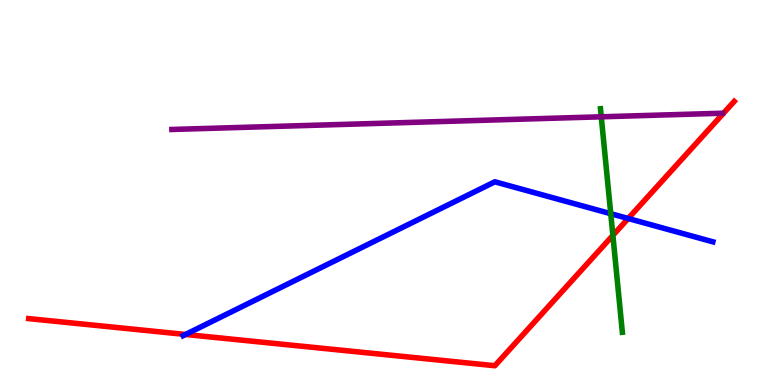[{'lines': ['blue', 'red'], 'intersections': [{'x': 2.39, 'y': 1.31}, {'x': 8.11, 'y': 4.32}]}, {'lines': ['green', 'red'], 'intersections': [{'x': 7.91, 'y': 3.89}]}, {'lines': ['purple', 'red'], 'intersections': []}, {'lines': ['blue', 'green'], 'intersections': [{'x': 7.88, 'y': 4.45}]}, {'lines': ['blue', 'purple'], 'intersections': []}, {'lines': ['green', 'purple'], 'intersections': [{'x': 7.76, 'y': 6.97}]}]